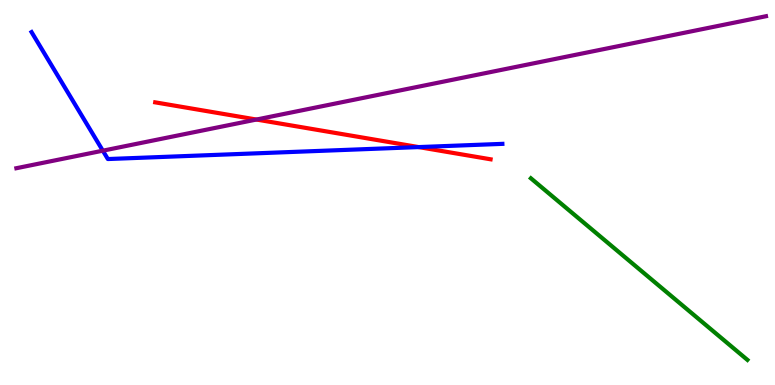[{'lines': ['blue', 'red'], 'intersections': [{'x': 5.4, 'y': 6.18}]}, {'lines': ['green', 'red'], 'intersections': []}, {'lines': ['purple', 'red'], 'intersections': [{'x': 3.31, 'y': 6.9}]}, {'lines': ['blue', 'green'], 'intersections': []}, {'lines': ['blue', 'purple'], 'intersections': [{'x': 1.33, 'y': 6.09}]}, {'lines': ['green', 'purple'], 'intersections': []}]